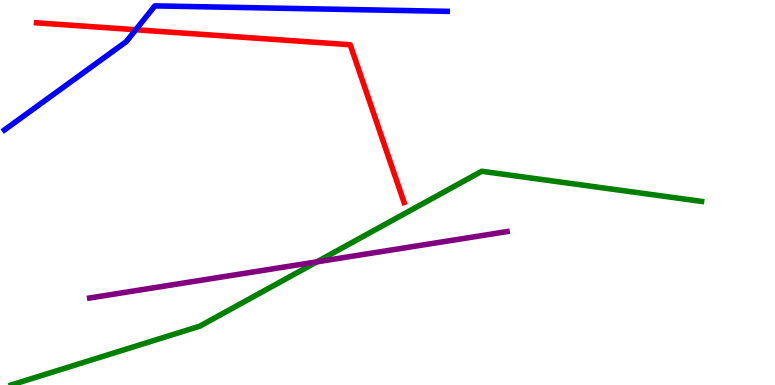[{'lines': ['blue', 'red'], 'intersections': [{'x': 1.75, 'y': 9.23}]}, {'lines': ['green', 'red'], 'intersections': []}, {'lines': ['purple', 'red'], 'intersections': []}, {'lines': ['blue', 'green'], 'intersections': []}, {'lines': ['blue', 'purple'], 'intersections': []}, {'lines': ['green', 'purple'], 'intersections': [{'x': 4.09, 'y': 3.2}]}]